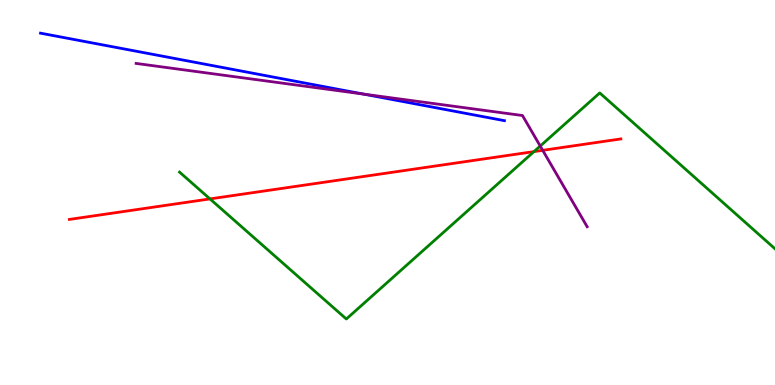[{'lines': ['blue', 'red'], 'intersections': []}, {'lines': ['green', 'red'], 'intersections': [{'x': 2.71, 'y': 4.83}, {'x': 6.89, 'y': 6.06}]}, {'lines': ['purple', 'red'], 'intersections': [{'x': 7.0, 'y': 6.1}]}, {'lines': ['blue', 'green'], 'intersections': []}, {'lines': ['blue', 'purple'], 'intersections': [{'x': 4.69, 'y': 7.56}]}, {'lines': ['green', 'purple'], 'intersections': [{'x': 6.97, 'y': 6.21}]}]